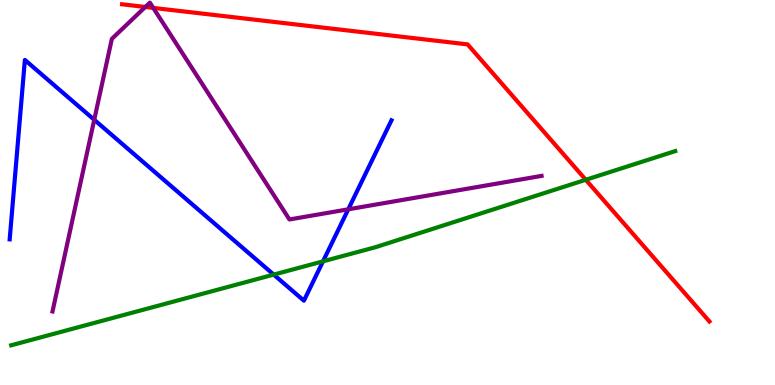[{'lines': ['blue', 'red'], 'intersections': []}, {'lines': ['green', 'red'], 'intersections': [{'x': 7.56, 'y': 5.33}]}, {'lines': ['purple', 'red'], 'intersections': [{'x': 1.87, 'y': 9.82}, {'x': 1.98, 'y': 9.79}]}, {'lines': ['blue', 'green'], 'intersections': [{'x': 3.53, 'y': 2.87}, {'x': 4.17, 'y': 3.21}]}, {'lines': ['blue', 'purple'], 'intersections': [{'x': 1.22, 'y': 6.89}, {'x': 4.49, 'y': 4.56}]}, {'lines': ['green', 'purple'], 'intersections': []}]